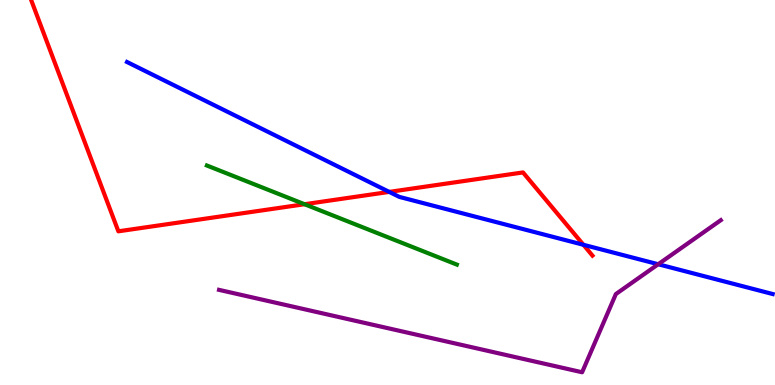[{'lines': ['blue', 'red'], 'intersections': [{'x': 5.02, 'y': 5.02}, {'x': 7.53, 'y': 3.64}]}, {'lines': ['green', 'red'], 'intersections': [{'x': 3.93, 'y': 4.7}]}, {'lines': ['purple', 'red'], 'intersections': []}, {'lines': ['blue', 'green'], 'intersections': []}, {'lines': ['blue', 'purple'], 'intersections': [{'x': 8.49, 'y': 3.14}]}, {'lines': ['green', 'purple'], 'intersections': []}]